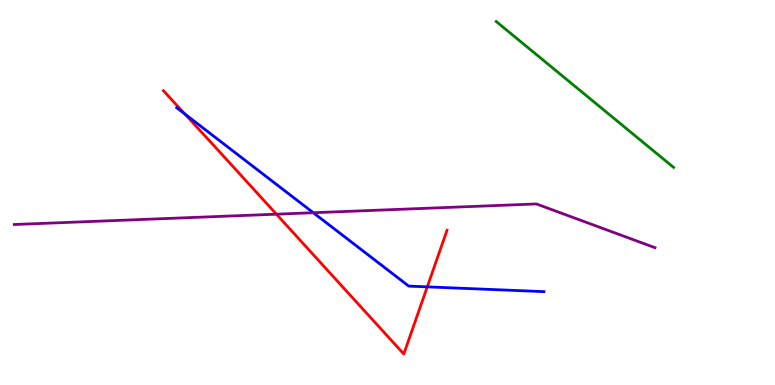[{'lines': ['blue', 'red'], 'intersections': [{'x': 2.38, 'y': 7.04}, {'x': 5.51, 'y': 2.55}]}, {'lines': ['green', 'red'], 'intersections': []}, {'lines': ['purple', 'red'], 'intersections': [{'x': 3.57, 'y': 4.44}]}, {'lines': ['blue', 'green'], 'intersections': []}, {'lines': ['blue', 'purple'], 'intersections': [{'x': 4.04, 'y': 4.47}]}, {'lines': ['green', 'purple'], 'intersections': []}]